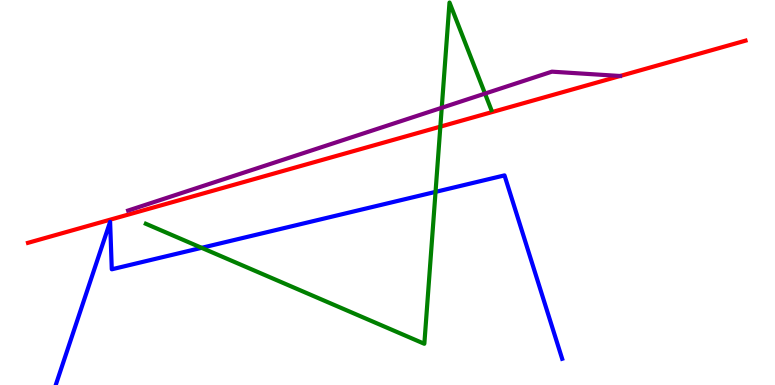[{'lines': ['blue', 'red'], 'intersections': []}, {'lines': ['green', 'red'], 'intersections': [{'x': 5.68, 'y': 6.71}]}, {'lines': ['purple', 'red'], 'intersections': [{'x': 8.0, 'y': 8.03}]}, {'lines': ['blue', 'green'], 'intersections': [{'x': 2.6, 'y': 3.56}, {'x': 5.62, 'y': 5.02}]}, {'lines': ['blue', 'purple'], 'intersections': []}, {'lines': ['green', 'purple'], 'intersections': [{'x': 5.7, 'y': 7.2}, {'x': 6.26, 'y': 7.57}]}]